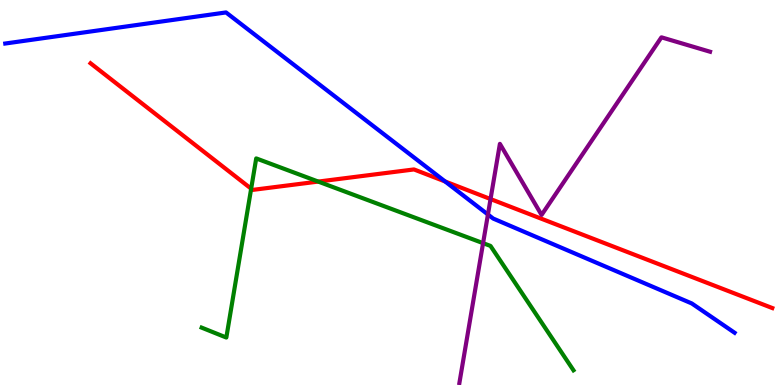[{'lines': ['blue', 'red'], 'intersections': [{'x': 5.74, 'y': 5.29}]}, {'lines': ['green', 'red'], 'intersections': [{'x': 3.24, 'y': 5.1}, {'x': 4.11, 'y': 5.28}]}, {'lines': ['purple', 'red'], 'intersections': [{'x': 6.33, 'y': 4.83}]}, {'lines': ['blue', 'green'], 'intersections': []}, {'lines': ['blue', 'purple'], 'intersections': [{'x': 6.3, 'y': 4.43}]}, {'lines': ['green', 'purple'], 'intersections': [{'x': 6.23, 'y': 3.68}]}]